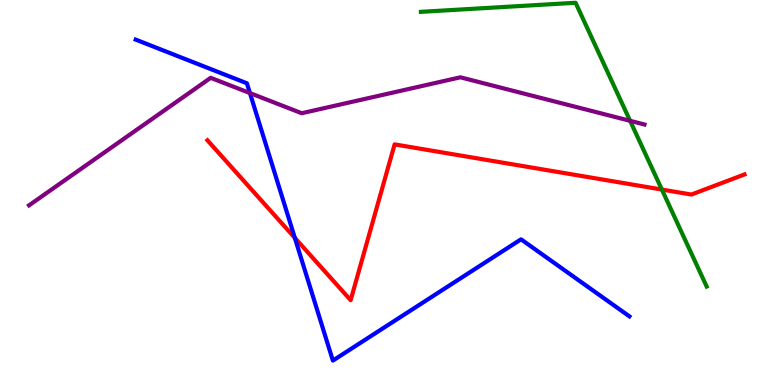[{'lines': ['blue', 'red'], 'intersections': [{'x': 3.8, 'y': 3.82}]}, {'lines': ['green', 'red'], 'intersections': [{'x': 8.54, 'y': 5.08}]}, {'lines': ['purple', 'red'], 'intersections': []}, {'lines': ['blue', 'green'], 'intersections': []}, {'lines': ['blue', 'purple'], 'intersections': [{'x': 3.22, 'y': 7.58}]}, {'lines': ['green', 'purple'], 'intersections': [{'x': 8.13, 'y': 6.86}]}]